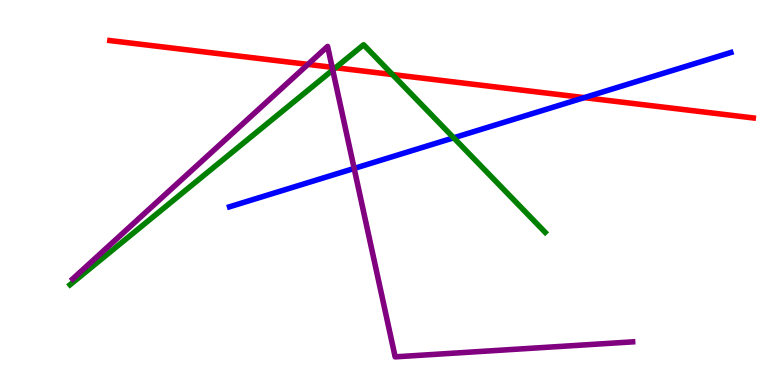[{'lines': ['blue', 'red'], 'intersections': [{'x': 7.54, 'y': 7.46}]}, {'lines': ['green', 'red'], 'intersections': [{'x': 4.33, 'y': 8.24}, {'x': 5.06, 'y': 8.06}]}, {'lines': ['purple', 'red'], 'intersections': [{'x': 3.97, 'y': 8.33}, {'x': 4.29, 'y': 8.25}]}, {'lines': ['blue', 'green'], 'intersections': [{'x': 5.85, 'y': 6.42}]}, {'lines': ['blue', 'purple'], 'intersections': [{'x': 4.57, 'y': 5.62}]}, {'lines': ['green', 'purple'], 'intersections': [{'x': 4.29, 'y': 8.18}]}]